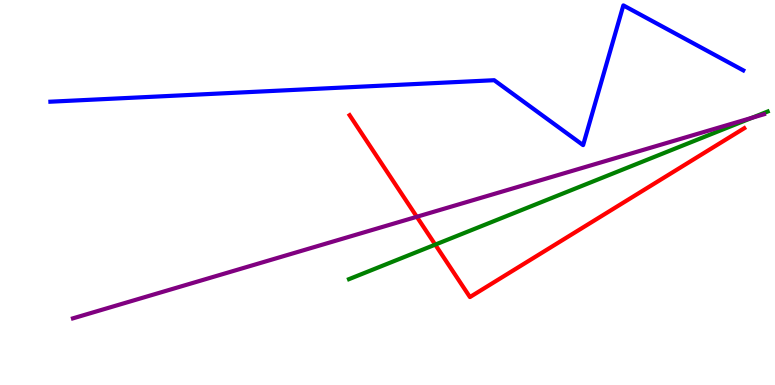[{'lines': ['blue', 'red'], 'intersections': []}, {'lines': ['green', 'red'], 'intersections': [{'x': 5.62, 'y': 3.65}]}, {'lines': ['purple', 'red'], 'intersections': [{'x': 5.38, 'y': 4.37}]}, {'lines': ['blue', 'green'], 'intersections': []}, {'lines': ['blue', 'purple'], 'intersections': []}, {'lines': ['green', 'purple'], 'intersections': [{'x': 9.7, 'y': 6.94}]}]